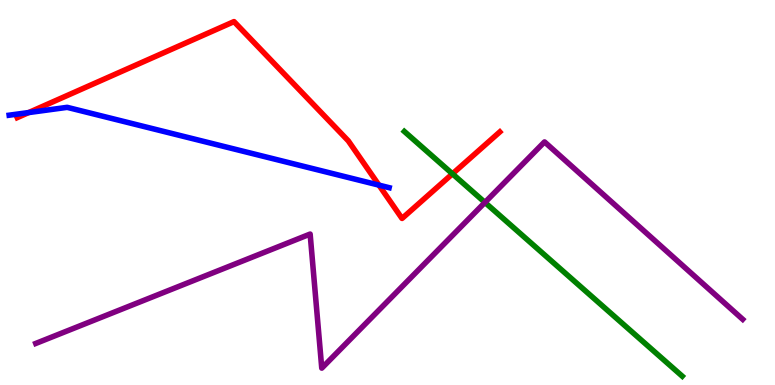[{'lines': ['blue', 'red'], 'intersections': [{'x': 0.37, 'y': 7.08}, {'x': 4.89, 'y': 5.19}]}, {'lines': ['green', 'red'], 'intersections': [{'x': 5.84, 'y': 5.48}]}, {'lines': ['purple', 'red'], 'intersections': []}, {'lines': ['blue', 'green'], 'intersections': []}, {'lines': ['blue', 'purple'], 'intersections': []}, {'lines': ['green', 'purple'], 'intersections': [{'x': 6.26, 'y': 4.74}]}]